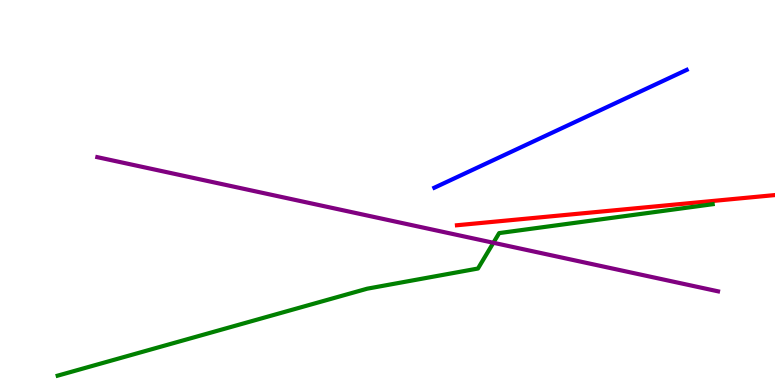[{'lines': ['blue', 'red'], 'intersections': []}, {'lines': ['green', 'red'], 'intersections': []}, {'lines': ['purple', 'red'], 'intersections': []}, {'lines': ['blue', 'green'], 'intersections': []}, {'lines': ['blue', 'purple'], 'intersections': []}, {'lines': ['green', 'purple'], 'intersections': [{'x': 6.37, 'y': 3.69}]}]